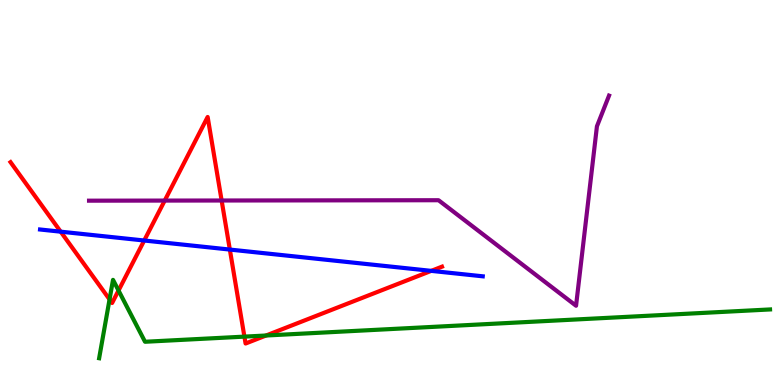[{'lines': ['blue', 'red'], 'intersections': [{'x': 0.783, 'y': 3.98}, {'x': 1.86, 'y': 3.75}, {'x': 2.97, 'y': 3.52}, {'x': 5.56, 'y': 2.96}]}, {'lines': ['green', 'red'], 'intersections': [{'x': 1.41, 'y': 2.22}, {'x': 1.53, 'y': 2.45}, {'x': 3.15, 'y': 1.26}, {'x': 3.43, 'y': 1.29}]}, {'lines': ['purple', 'red'], 'intersections': [{'x': 2.13, 'y': 4.79}, {'x': 2.86, 'y': 4.79}]}, {'lines': ['blue', 'green'], 'intersections': []}, {'lines': ['blue', 'purple'], 'intersections': []}, {'lines': ['green', 'purple'], 'intersections': []}]